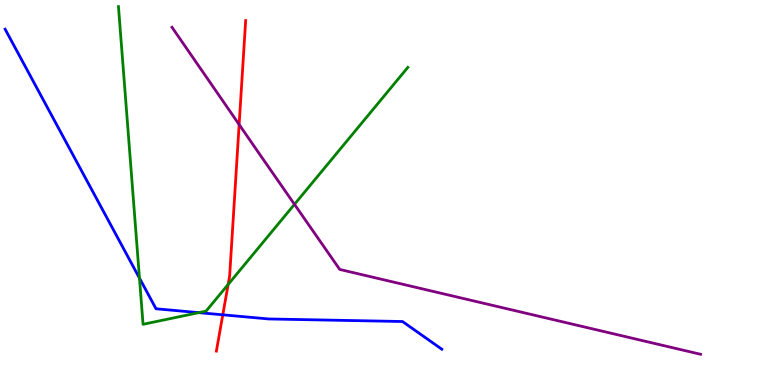[{'lines': ['blue', 'red'], 'intersections': [{'x': 2.87, 'y': 1.82}]}, {'lines': ['green', 'red'], 'intersections': [{'x': 2.94, 'y': 2.61}]}, {'lines': ['purple', 'red'], 'intersections': [{'x': 3.09, 'y': 6.77}]}, {'lines': ['blue', 'green'], 'intersections': [{'x': 1.8, 'y': 2.78}, {'x': 2.56, 'y': 1.88}]}, {'lines': ['blue', 'purple'], 'intersections': []}, {'lines': ['green', 'purple'], 'intersections': [{'x': 3.8, 'y': 4.69}]}]